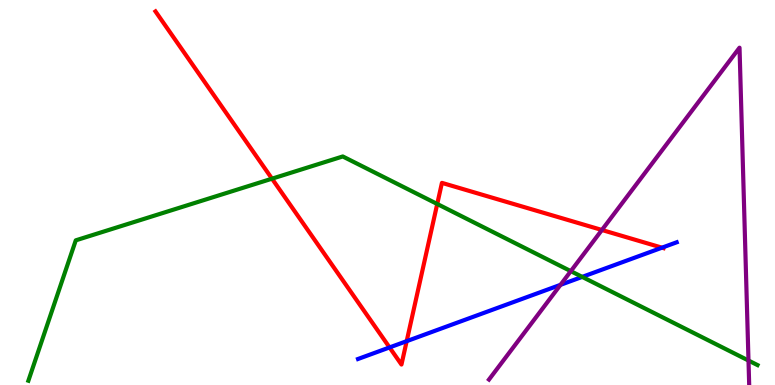[{'lines': ['blue', 'red'], 'intersections': [{'x': 5.03, 'y': 0.976}, {'x': 5.25, 'y': 1.14}, {'x': 8.54, 'y': 3.57}]}, {'lines': ['green', 'red'], 'intersections': [{'x': 3.51, 'y': 5.36}, {'x': 5.64, 'y': 4.7}]}, {'lines': ['purple', 'red'], 'intersections': [{'x': 7.77, 'y': 4.03}]}, {'lines': ['blue', 'green'], 'intersections': [{'x': 7.51, 'y': 2.81}]}, {'lines': ['blue', 'purple'], 'intersections': [{'x': 7.23, 'y': 2.6}]}, {'lines': ['green', 'purple'], 'intersections': [{'x': 7.37, 'y': 2.96}, {'x': 9.66, 'y': 0.635}]}]